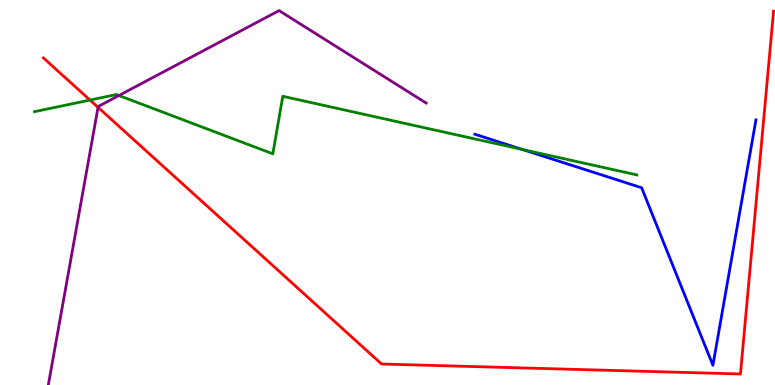[{'lines': ['blue', 'red'], 'intersections': []}, {'lines': ['green', 'red'], 'intersections': [{'x': 1.16, 'y': 7.4}]}, {'lines': ['purple', 'red'], 'intersections': [{'x': 1.27, 'y': 7.21}]}, {'lines': ['blue', 'green'], 'intersections': [{'x': 6.74, 'y': 6.12}]}, {'lines': ['blue', 'purple'], 'intersections': []}, {'lines': ['green', 'purple'], 'intersections': [{'x': 1.53, 'y': 7.52}]}]